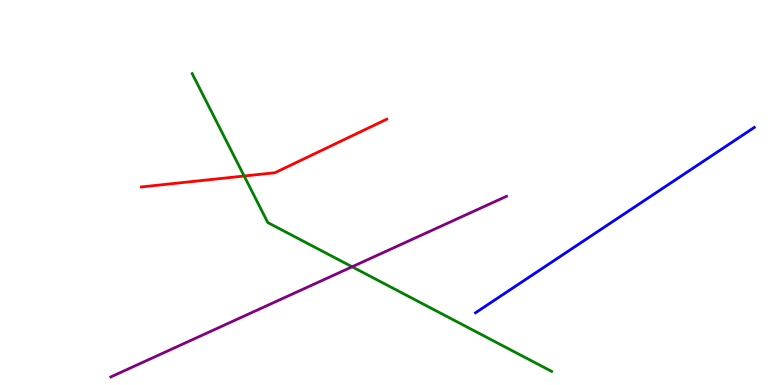[{'lines': ['blue', 'red'], 'intersections': []}, {'lines': ['green', 'red'], 'intersections': [{'x': 3.15, 'y': 5.43}]}, {'lines': ['purple', 'red'], 'intersections': []}, {'lines': ['blue', 'green'], 'intersections': []}, {'lines': ['blue', 'purple'], 'intersections': []}, {'lines': ['green', 'purple'], 'intersections': [{'x': 4.54, 'y': 3.07}]}]